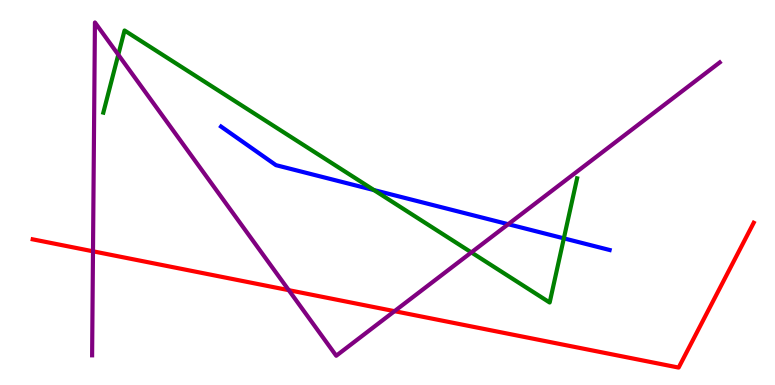[{'lines': ['blue', 'red'], 'intersections': []}, {'lines': ['green', 'red'], 'intersections': []}, {'lines': ['purple', 'red'], 'intersections': [{'x': 1.2, 'y': 3.47}, {'x': 3.73, 'y': 2.46}, {'x': 5.09, 'y': 1.92}]}, {'lines': ['blue', 'green'], 'intersections': [{'x': 4.83, 'y': 5.06}, {'x': 7.28, 'y': 3.81}]}, {'lines': ['blue', 'purple'], 'intersections': [{'x': 6.56, 'y': 4.18}]}, {'lines': ['green', 'purple'], 'intersections': [{'x': 1.53, 'y': 8.58}, {'x': 6.08, 'y': 3.44}]}]